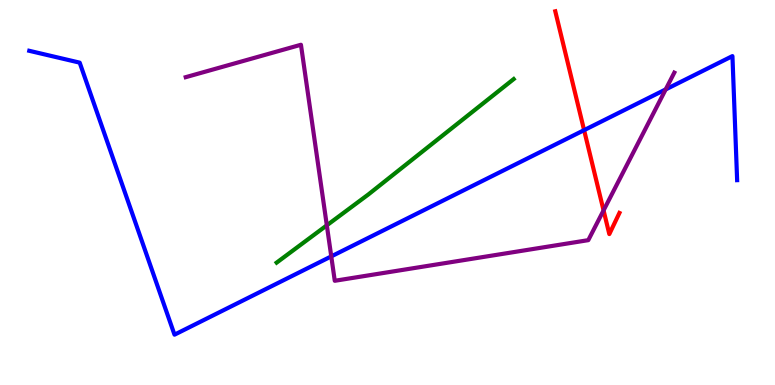[{'lines': ['blue', 'red'], 'intersections': [{'x': 7.54, 'y': 6.62}]}, {'lines': ['green', 'red'], 'intersections': []}, {'lines': ['purple', 'red'], 'intersections': [{'x': 7.79, 'y': 4.53}]}, {'lines': ['blue', 'green'], 'intersections': []}, {'lines': ['blue', 'purple'], 'intersections': [{'x': 4.27, 'y': 3.34}, {'x': 8.59, 'y': 7.68}]}, {'lines': ['green', 'purple'], 'intersections': [{'x': 4.22, 'y': 4.15}]}]